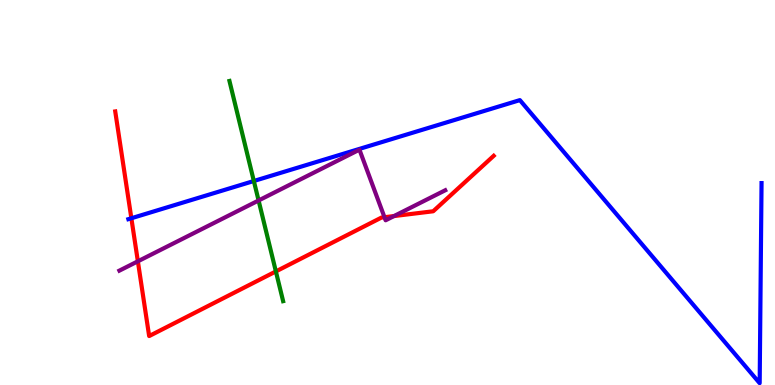[{'lines': ['blue', 'red'], 'intersections': [{'x': 1.7, 'y': 4.33}]}, {'lines': ['green', 'red'], 'intersections': [{'x': 3.56, 'y': 2.95}]}, {'lines': ['purple', 'red'], 'intersections': [{'x': 1.78, 'y': 3.21}, {'x': 4.96, 'y': 4.36}, {'x': 5.08, 'y': 4.39}]}, {'lines': ['blue', 'green'], 'intersections': [{'x': 3.28, 'y': 5.3}]}, {'lines': ['blue', 'purple'], 'intersections': []}, {'lines': ['green', 'purple'], 'intersections': [{'x': 3.34, 'y': 4.79}]}]